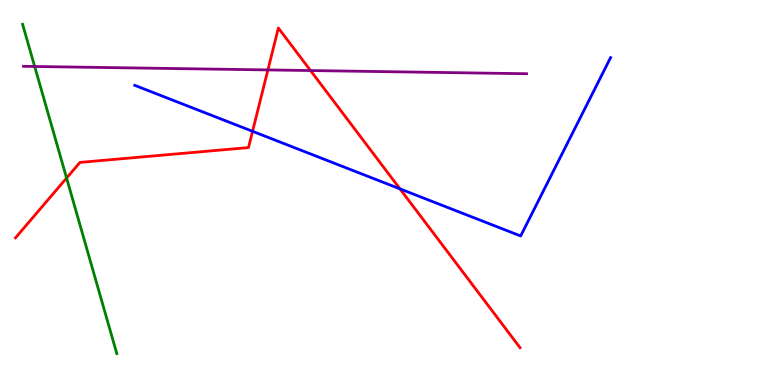[{'lines': ['blue', 'red'], 'intersections': [{'x': 3.26, 'y': 6.59}, {'x': 5.16, 'y': 5.09}]}, {'lines': ['green', 'red'], 'intersections': [{'x': 0.859, 'y': 5.38}]}, {'lines': ['purple', 'red'], 'intersections': [{'x': 3.46, 'y': 8.18}, {'x': 4.01, 'y': 8.17}]}, {'lines': ['blue', 'green'], 'intersections': []}, {'lines': ['blue', 'purple'], 'intersections': []}, {'lines': ['green', 'purple'], 'intersections': [{'x': 0.447, 'y': 8.27}]}]